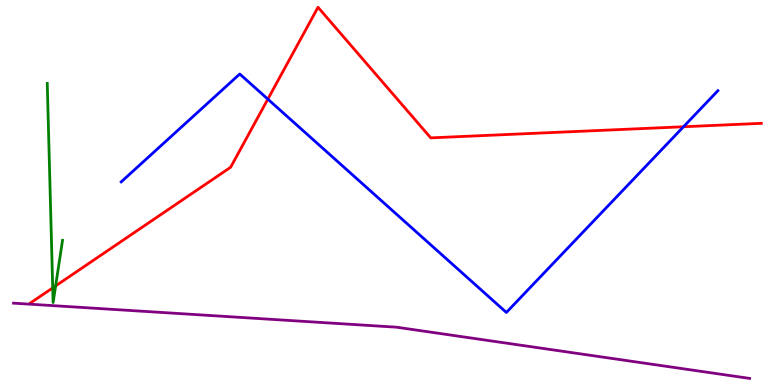[{'lines': ['blue', 'red'], 'intersections': [{'x': 3.46, 'y': 7.42}, {'x': 8.82, 'y': 6.71}]}, {'lines': ['green', 'red'], 'intersections': [{'x': 0.68, 'y': 2.52}, {'x': 0.718, 'y': 2.57}]}, {'lines': ['purple', 'red'], 'intersections': []}, {'lines': ['blue', 'green'], 'intersections': []}, {'lines': ['blue', 'purple'], 'intersections': []}, {'lines': ['green', 'purple'], 'intersections': []}]